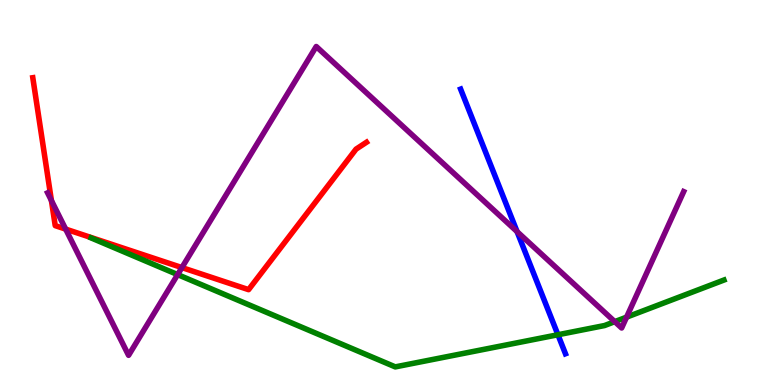[{'lines': ['blue', 'red'], 'intersections': []}, {'lines': ['green', 'red'], 'intersections': []}, {'lines': ['purple', 'red'], 'intersections': [{'x': 0.663, 'y': 4.79}, {'x': 0.847, 'y': 4.05}, {'x': 2.35, 'y': 3.05}]}, {'lines': ['blue', 'green'], 'intersections': [{'x': 7.2, 'y': 1.31}]}, {'lines': ['blue', 'purple'], 'intersections': [{'x': 6.67, 'y': 3.98}]}, {'lines': ['green', 'purple'], 'intersections': [{'x': 2.29, 'y': 2.87}, {'x': 7.93, 'y': 1.65}, {'x': 8.08, 'y': 1.76}]}]